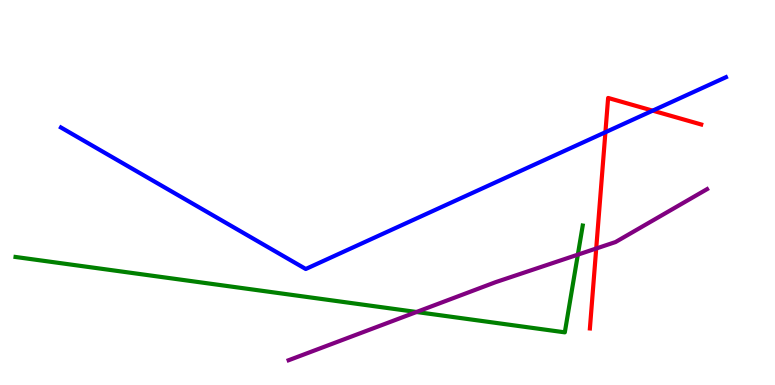[{'lines': ['blue', 'red'], 'intersections': [{'x': 7.81, 'y': 6.57}, {'x': 8.42, 'y': 7.13}]}, {'lines': ['green', 'red'], 'intersections': []}, {'lines': ['purple', 'red'], 'intersections': [{'x': 7.69, 'y': 3.55}]}, {'lines': ['blue', 'green'], 'intersections': []}, {'lines': ['blue', 'purple'], 'intersections': []}, {'lines': ['green', 'purple'], 'intersections': [{'x': 5.37, 'y': 1.9}, {'x': 7.46, 'y': 3.39}]}]